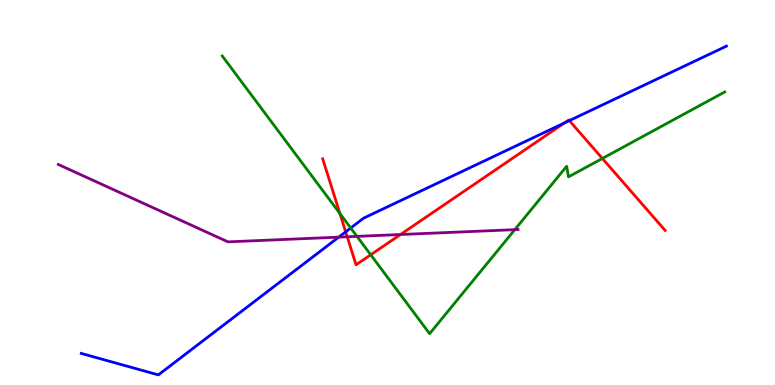[{'lines': ['blue', 'red'], 'intersections': [{'x': 4.46, 'y': 3.98}, {'x': 7.28, 'y': 6.81}, {'x': 7.35, 'y': 6.87}]}, {'lines': ['green', 'red'], 'intersections': [{'x': 4.39, 'y': 4.45}, {'x': 4.78, 'y': 3.38}, {'x': 7.77, 'y': 5.88}]}, {'lines': ['purple', 'red'], 'intersections': [{'x': 4.48, 'y': 3.85}, {'x': 5.17, 'y': 3.91}]}, {'lines': ['blue', 'green'], 'intersections': [{'x': 4.53, 'y': 4.08}]}, {'lines': ['blue', 'purple'], 'intersections': [{'x': 4.37, 'y': 3.84}]}, {'lines': ['green', 'purple'], 'intersections': [{'x': 4.61, 'y': 3.86}, {'x': 6.64, 'y': 4.03}]}]